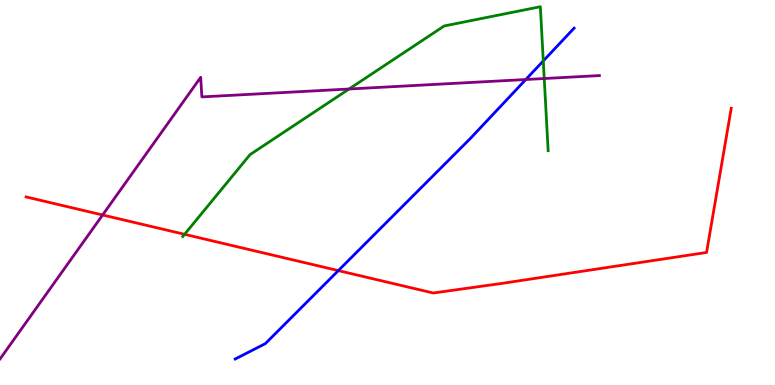[{'lines': ['blue', 'red'], 'intersections': [{'x': 4.37, 'y': 2.97}]}, {'lines': ['green', 'red'], 'intersections': [{'x': 2.38, 'y': 3.91}]}, {'lines': ['purple', 'red'], 'intersections': [{'x': 1.32, 'y': 4.42}]}, {'lines': ['blue', 'green'], 'intersections': [{'x': 7.01, 'y': 8.42}]}, {'lines': ['blue', 'purple'], 'intersections': [{'x': 6.78, 'y': 7.93}]}, {'lines': ['green', 'purple'], 'intersections': [{'x': 4.5, 'y': 7.69}, {'x': 7.02, 'y': 7.96}]}]